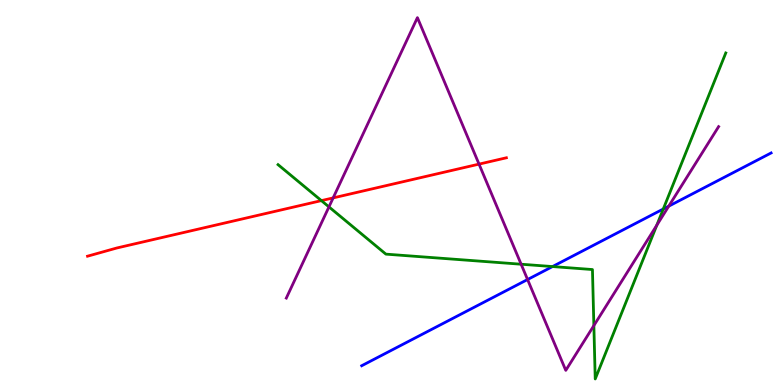[{'lines': ['blue', 'red'], 'intersections': []}, {'lines': ['green', 'red'], 'intersections': [{'x': 4.15, 'y': 4.79}]}, {'lines': ['purple', 'red'], 'intersections': [{'x': 4.3, 'y': 4.86}, {'x': 6.18, 'y': 5.74}]}, {'lines': ['blue', 'green'], 'intersections': [{'x': 7.13, 'y': 3.08}, {'x': 8.56, 'y': 4.57}]}, {'lines': ['blue', 'purple'], 'intersections': [{'x': 6.81, 'y': 2.74}, {'x': 8.63, 'y': 4.65}]}, {'lines': ['green', 'purple'], 'intersections': [{'x': 4.24, 'y': 4.63}, {'x': 6.72, 'y': 3.14}, {'x': 7.66, 'y': 1.54}, {'x': 8.47, 'y': 4.15}]}]